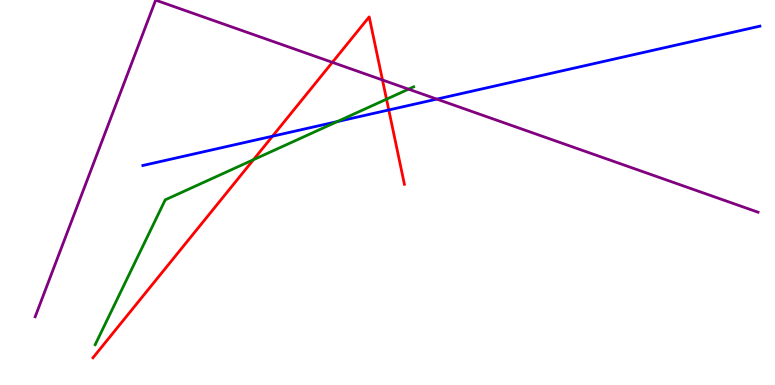[{'lines': ['blue', 'red'], 'intersections': [{'x': 3.52, 'y': 6.46}, {'x': 5.02, 'y': 7.14}]}, {'lines': ['green', 'red'], 'intersections': [{'x': 3.27, 'y': 5.85}, {'x': 4.99, 'y': 7.42}]}, {'lines': ['purple', 'red'], 'intersections': [{'x': 4.29, 'y': 8.38}, {'x': 4.94, 'y': 7.92}]}, {'lines': ['blue', 'green'], 'intersections': [{'x': 4.35, 'y': 6.84}]}, {'lines': ['blue', 'purple'], 'intersections': [{'x': 5.64, 'y': 7.43}]}, {'lines': ['green', 'purple'], 'intersections': [{'x': 5.27, 'y': 7.68}]}]